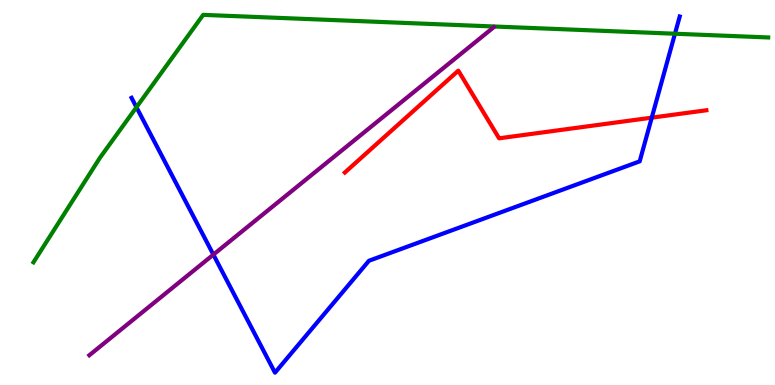[{'lines': ['blue', 'red'], 'intersections': [{'x': 8.41, 'y': 6.94}]}, {'lines': ['green', 'red'], 'intersections': []}, {'lines': ['purple', 'red'], 'intersections': []}, {'lines': ['blue', 'green'], 'intersections': [{'x': 1.76, 'y': 7.21}, {'x': 8.71, 'y': 9.12}]}, {'lines': ['blue', 'purple'], 'intersections': [{'x': 2.75, 'y': 3.39}]}, {'lines': ['green', 'purple'], 'intersections': []}]